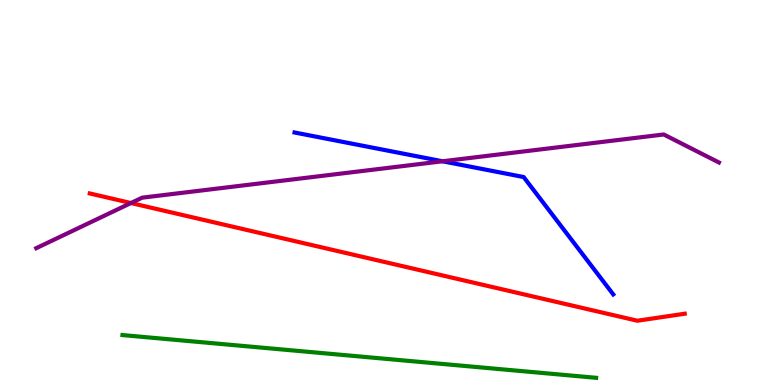[{'lines': ['blue', 'red'], 'intersections': []}, {'lines': ['green', 'red'], 'intersections': []}, {'lines': ['purple', 'red'], 'intersections': [{'x': 1.69, 'y': 4.73}]}, {'lines': ['blue', 'green'], 'intersections': []}, {'lines': ['blue', 'purple'], 'intersections': [{'x': 5.71, 'y': 5.81}]}, {'lines': ['green', 'purple'], 'intersections': []}]